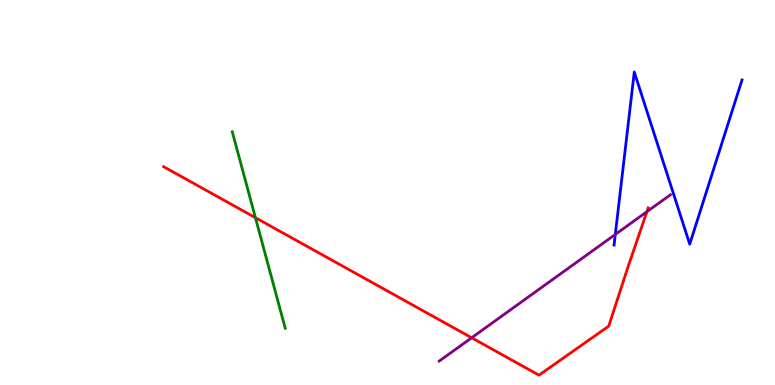[{'lines': ['blue', 'red'], 'intersections': []}, {'lines': ['green', 'red'], 'intersections': [{'x': 3.3, 'y': 4.35}]}, {'lines': ['purple', 'red'], 'intersections': [{'x': 6.09, 'y': 1.23}, {'x': 8.35, 'y': 4.5}]}, {'lines': ['blue', 'green'], 'intersections': []}, {'lines': ['blue', 'purple'], 'intersections': [{'x': 7.94, 'y': 3.91}]}, {'lines': ['green', 'purple'], 'intersections': []}]